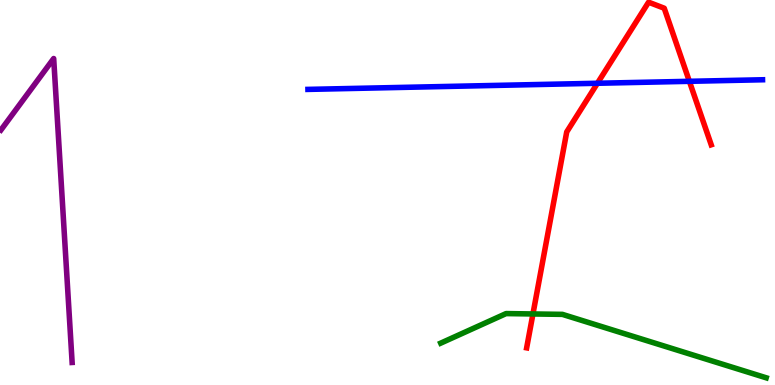[{'lines': ['blue', 'red'], 'intersections': [{'x': 7.71, 'y': 7.84}, {'x': 8.9, 'y': 7.89}]}, {'lines': ['green', 'red'], 'intersections': [{'x': 6.88, 'y': 1.85}]}, {'lines': ['purple', 'red'], 'intersections': []}, {'lines': ['blue', 'green'], 'intersections': []}, {'lines': ['blue', 'purple'], 'intersections': []}, {'lines': ['green', 'purple'], 'intersections': []}]